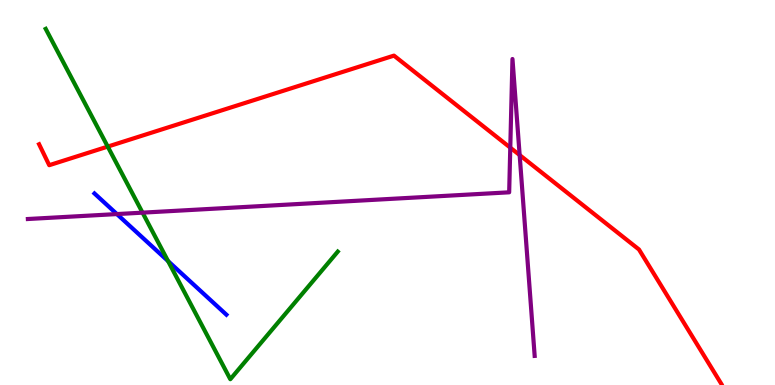[{'lines': ['blue', 'red'], 'intersections': []}, {'lines': ['green', 'red'], 'intersections': [{'x': 1.39, 'y': 6.19}]}, {'lines': ['purple', 'red'], 'intersections': [{'x': 6.58, 'y': 6.16}, {'x': 6.71, 'y': 5.97}]}, {'lines': ['blue', 'green'], 'intersections': [{'x': 2.17, 'y': 3.22}]}, {'lines': ['blue', 'purple'], 'intersections': [{'x': 1.51, 'y': 4.44}]}, {'lines': ['green', 'purple'], 'intersections': [{'x': 1.84, 'y': 4.48}]}]